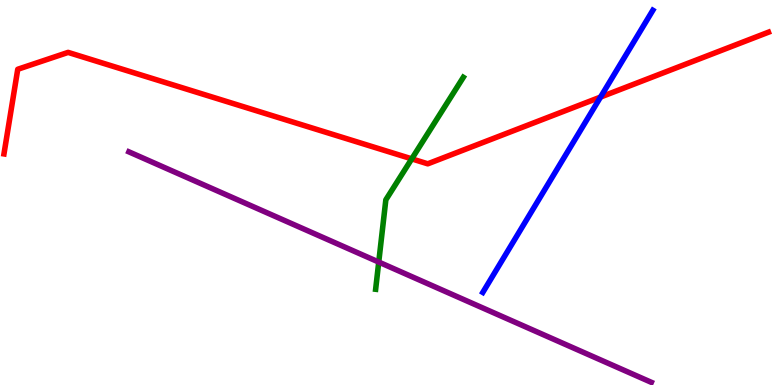[{'lines': ['blue', 'red'], 'intersections': [{'x': 7.75, 'y': 7.48}]}, {'lines': ['green', 'red'], 'intersections': [{'x': 5.31, 'y': 5.87}]}, {'lines': ['purple', 'red'], 'intersections': []}, {'lines': ['blue', 'green'], 'intersections': []}, {'lines': ['blue', 'purple'], 'intersections': []}, {'lines': ['green', 'purple'], 'intersections': [{'x': 4.89, 'y': 3.19}]}]